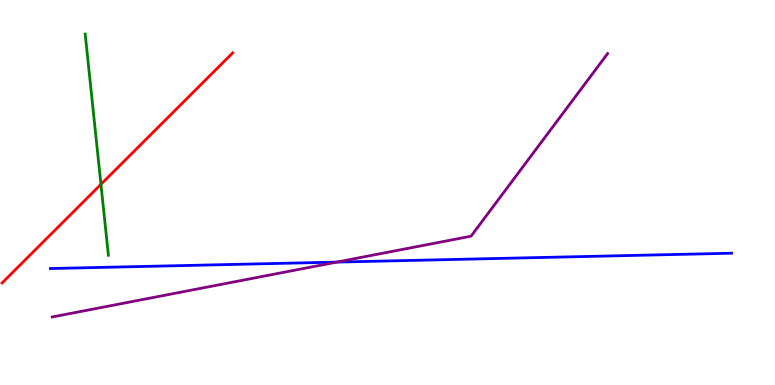[{'lines': ['blue', 'red'], 'intersections': []}, {'lines': ['green', 'red'], 'intersections': [{'x': 1.3, 'y': 5.21}]}, {'lines': ['purple', 'red'], 'intersections': []}, {'lines': ['blue', 'green'], 'intersections': []}, {'lines': ['blue', 'purple'], 'intersections': [{'x': 4.34, 'y': 3.19}]}, {'lines': ['green', 'purple'], 'intersections': []}]